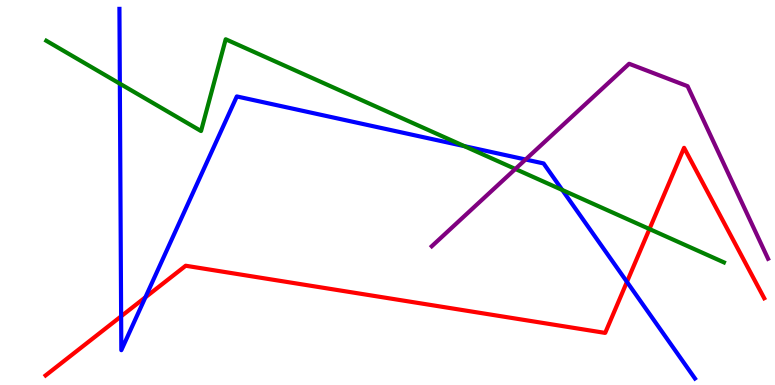[{'lines': ['blue', 'red'], 'intersections': [{'x': 1.56, 'y': 1.78}, {'x': 1.88, 'y': 2.28}, {'x': 8.09, 'y': 2.68}]}, {'lines': ['green', 'red'], 'intersections': [{'x': 8.38, 'y': 4.05}]}, {'lines': ['purple', 'red'], 'intersections': []}, {'lines': ['blue', 'green'], 'intersections': [{'x': 1.55, 'y': 7.83}, {'x': 5.99, 'y': 6.2}, {'x': 7.26, 'y': 5.07}]}, {'lines': ['blue', 'purple'], 'intersections': [{'x': 6.78, 'y': 5.86}]}, {'lines': ['green', 'purple'], 'intersections': [{'x': 6.65, 'y': 5.61}]}]